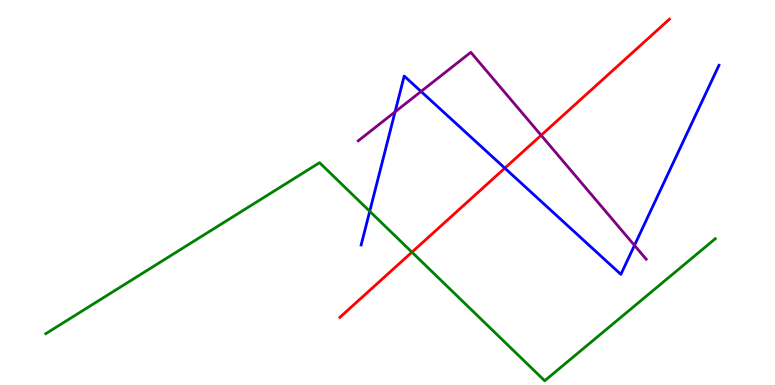[{'lines': ['blue', 'red'], 'intersections': [{'x': 6.51, 'y': 5.63}]}, {'lines': ['green', 'red'], 'intersections': [{'x': 5.32, 'y': 3.45}]}, {'lines': ['purple', 'red'], 'intersections': [{'x': 6.98, 'y': 6.49}]}, {'lines': ['blue', 'green'], 'intersections': [{'x': 4.77, 'y': 4.51}]}, {'lines': ['blue', 'purple'], 'intersections': [{'x': 5.1, 'y': 7.09}, {'x': 5.43, 'y': 7.62}, {'x': 8.19, 'y': 3.63}]}, {'lines': ['green', 'purple'], 'intersections': []}]